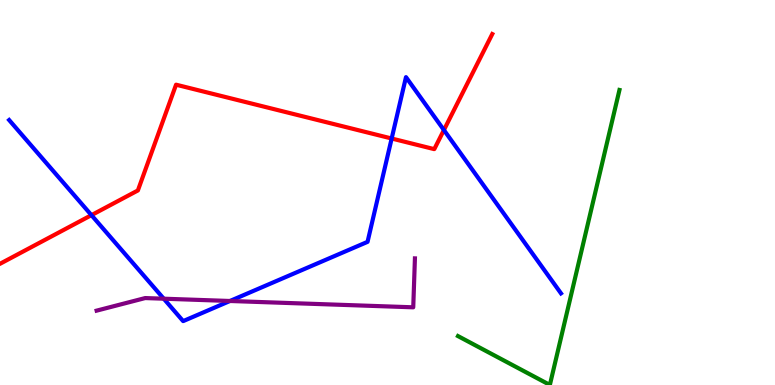[{'lines': ['blue', 'red'], 'intersections': [{'x': 1.18, 'y': 4.41}, {'x': 5.05, 'y': 6.4}, {'x': 5.73, 'y': 6.62}]}, {'lines': ['green', 'red'], 'intersections': []}, {'lines': ['purple', 'red'], 'intersections': []}, {'lines': ['blue', 'green'], 'intersections': []}, {'lines': ['blue', 'purple'], 'intersections': [{'x': 2.11, 'y': 2.24}, {'x': 2.97, 'y': 2.18}]}, {'lines': ['green', 'purple'], 'intersections': []}]